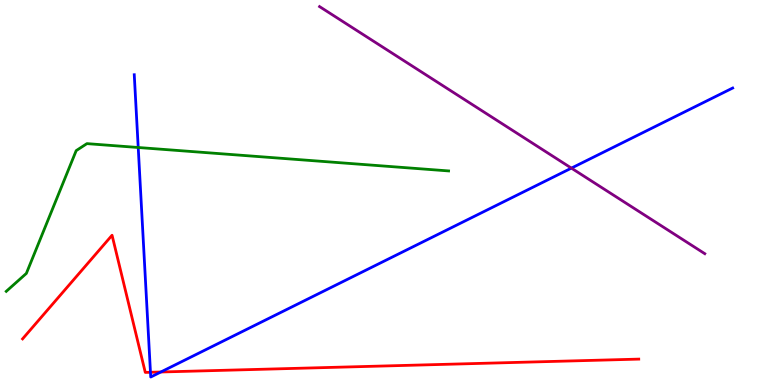[{'lines': ['blue', 'red'], 'intersections': [{'x': 1.94, 'y': 0.33}, {'x': 2.08, 'y': 0.338}]}, {'lines': ['green', 'red'], 'intersections': []}, {'lines': ['purple', 'red'], 'intersections': []}, {'lines': ['blue', 'green'], 'intersections': [{'x': 1.78, 'y': 6.17}]}, {'lines': ['blue', 'purple'], 'intersections': [{'x': 7.37, 'y': 5.63}]}, {'lines': ['green', 'purple'], 'intersections': []}]